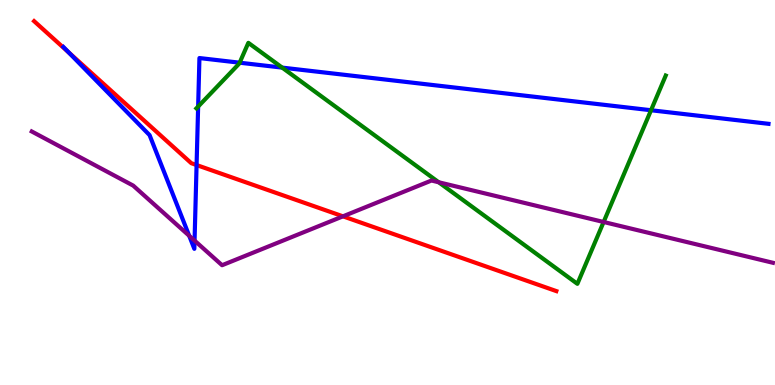[{'lines': ['blue', 'red'], 'intersections': [{'x': 0.885, 'y': 8.64}, {'x': 2.54, 'y': 5.71}]}, {'lines': ['green', 'red'], 'intersections': []}, {'lines': ['purple', 'red'], 'intersections': [{'x': 4.43, 'y': 4.38}]}, {'lines': ['blue', 'green'], 'intersections': [{'x': 2.56, 'y': 7.23}, {'x': 3.09, 'y': 8.37}, {'x': 3.64, 'y': 8.24}, {'x': 8.4, 'y': 7.14}]}, {'lines': ['blue', 'purple'], 'intersections': [{'x': 2.44, 'y': 3.88}, {'x': 2.51, 'y': 3.75}]}, {'lines': ['green', 'purple'], 'intersections': [{'x': 5.66, 'y': 5.27}, {'x': 7.79, 'y': 4.23}]}]